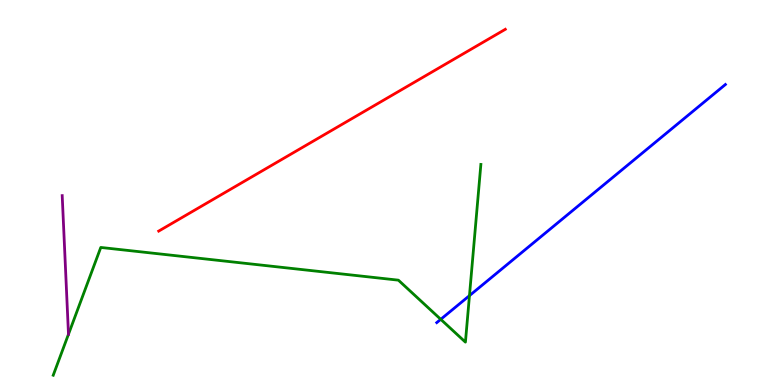[{'lines': ['blue', 'red'], 'intersections': []}, {'lines': ['green', 'red'], 'intersections': []}, {'lines': ['purple', 'red'], 'intersections': []}, {'lines': ['blue', 'green'], 'intersections': [{'x': 5.69, 'y': 1.71}, {'x': 6.06, 'y': 2.32}]}, {'lines': ['blue', 'purple'], 'intersections': []}, {'lines': ['green', 'purple'], 'intersections': [{'x': 0.884, 'y': 1.32}]}]